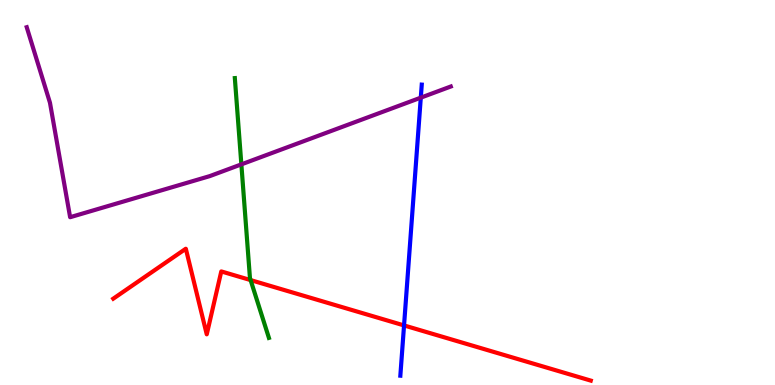[{'lines': ['blue', 'red'], 'intersections': [{'x': 5.21, 'y': 1.55}]}, {'lines': ['green', 'red'], 'intersections': [{'x': 3.23, 'y': 2.72}]}, {'lines': ['purple', 'red'], 'intersections': []}, {'lines': ['blue', 'green'], 'intersections': []}, {'lines': ['blue', 'purple'], 'intersections': [{'x': 5.43, 'y': 7.46}]}, {'lines': ['green', 'purple'], 'intersections': [{'x': 3.11, 'y': 5.73}]}]